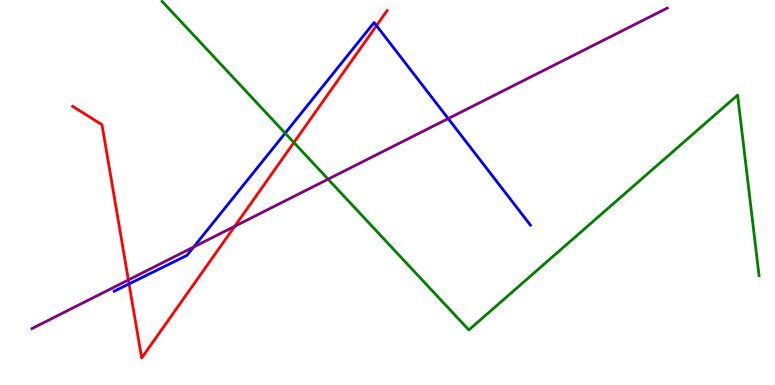[{'lines': ['blue', 'red'], 'intersections': [{'x': 1.67, 'y': 2.63}, {'x': 4.86, 'y': 9.33}]}, {'lines': ['green', 'red'], 'intersections': [{'x': 3.79, 'y': 6.3}]}, {'lines': ['purple', 'red'], 'intersections': [{'x': 1.66, 'y': 2.73}, {'x': 3.03, 'y': 4.12}]}, {'lines': ['blue', 'green'], 'intersections': [{'x': 3.68, 'y': 6.54}]}, {'lines': ['blue', 'purple'], 'intersections': [{'x': 2.5, 'y': 3.58}, {'x': 5.78, 'y': 6.92}]}, {'lines': ['green', 'purple'], 'intersections': [{'x': 4.23, 'y': 5.35}]}]